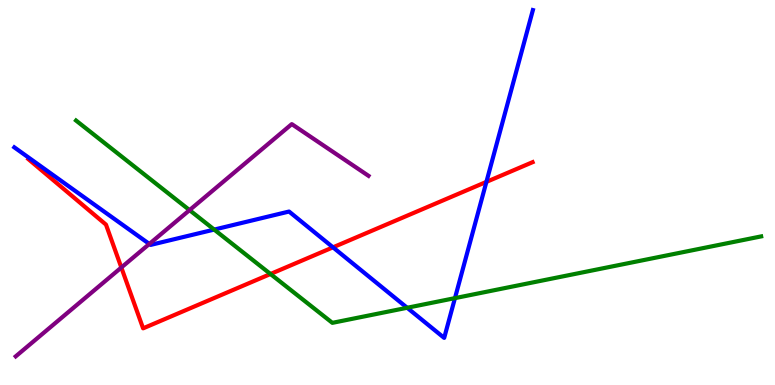[{'lines': ['blue', 'red'], 'intersections': [{'x': 4.3, 'y': 3.58}, {'x': 6.28, 'y': 5.28}]}, {'lines': ['green', 'red'], 'intersections': [{'x': 3.49, 'y': 2.88}]}, {'lines': ['purple', 'red'], 'intersections': [{'x': 1.57, 'y': 3.05}]}, {'lines': ['blue', 'green'], 'intersections': [{'x': 2.76, 'y': 4.04}, {'x': 5.25, 'y': 2.01}, {'x': 5.87, 'y': 2.26}]}, {'lines': ['blue', 'purple'], 'intersections': [{'x': 1.93, 'y': 3.66}]}, {'lines': ['green', 'purple'], 'intersections': [{'x': 2.45, 'y': 4.54}]}]